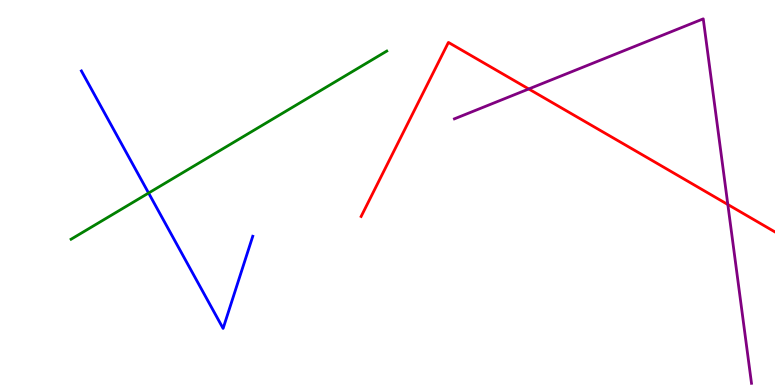[{'lines': ['blue', 'red'], 'intersections': []}, {'lines': ['green', 'red'], 'intersections': []}, {'lines': ['purple', 'red'], 'intersections': [{'x': 6.82, 'y': 7.69}, {'x': 9.39, 'y': 4.69}]}, {'lines': ['blue', 'green'], 'intersections': [{'x': 1.92, 'y': 4.99}]}, {'lines': ['blue', 'purple'], 'intersections': []}, {'lines': ['green', 'purple'], 'intersections': []}]